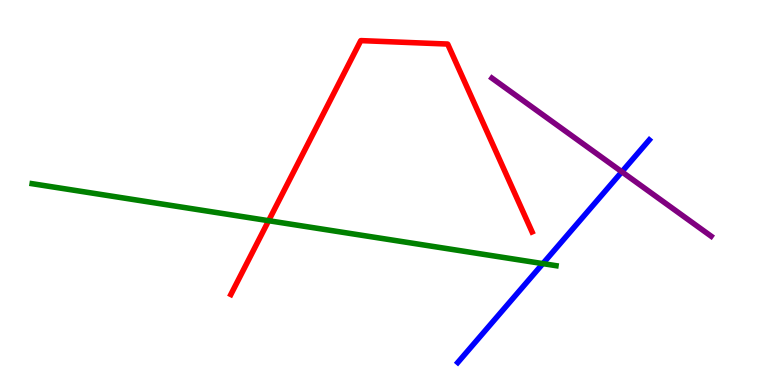[{'lines': ['blue', 'red'], 'intersections': []}, {'lines': ['green', 'red'], 'intersections': [{'x': 3.47, 'y': 4.27}]}, {'lines': ['purple', 'red'], 'intersections': []}, {'lines': ['blue', 'green'], 'intersections': [{'x': 7.0, 'y': 3.15}]}, {'lines': ['blue', 'purple'], 'intersections': [{'x': 8.02, 'y': 5.54}]}, {'lines': ['green', 'purple'], 'intersections': []}]